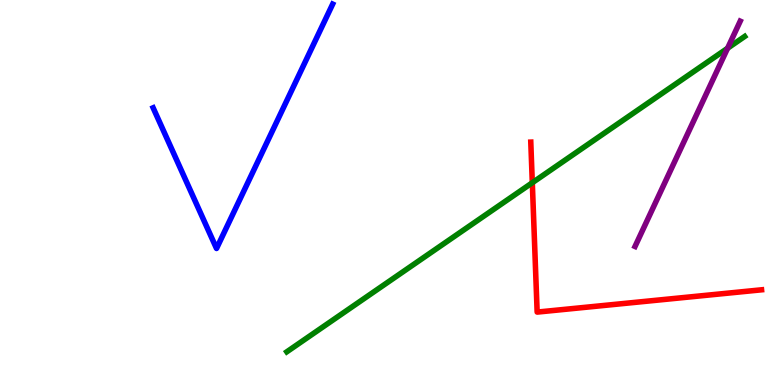[{'lines': ['blue', 'red'], 'intersections': []}, {'lines': ['green', 'red'], 'intersections': [{'x': 6.87, 'y': 5.25}]}, {'lines': ['purple', 'red'], 'intersections': []}, {'lines': ['blue', 'green'], 'intersections': []}, {'lines': ['blue', 'purple'], 'intersections': []}, {'lines': ['green', 'purple'], 'intersections': [{'x': 9.39, 'y': 8.75}]}]